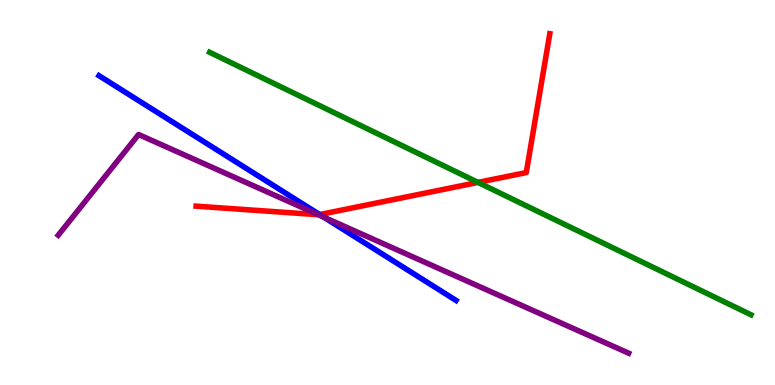[{'lines': ['blue', 'red'], 'intersections': [{'x': 4.12, 'y': 4.43}]}, {'lines': ['green', 'red'], 'intersections': [{'x': 6.17, 'y': 5.26}]}, {'lines': ['purple', 'red'], 'intersections': [{'x': 4.11, 'y': 4.42}]}, {'lines': ['blue', 'green'], 'intersections': []}, {'lines': ['blue', 'purple'], 'intersections': [{'x': 4.18, 'y': 4.36}]}, {'lines': ['green', 'purple'], 'intersections': []}]